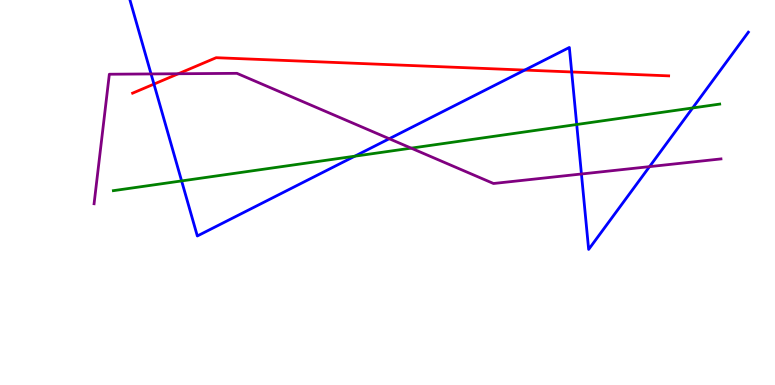[{'lines': ['blue', 'red'], 'intersections': [{'x': 1.99, 'y': 7.82}, {'x': 6.77, 'y': 8.18}, {'x': 7.38, 'y': 8.13}]}, {'lines': ['green', 'red'], 'intersections': []}, {'lines': ['purple', 'red'], 'intersections': [{'x': 2.3, 'y': 8.08}]}, {'lines': ['blue', 'green'], 'intersections': [{'x': 2.34, 'y': 5.3}, {'x': 4.58, 'y': 5.94}, {'x': 7.44, 'y': 6.77}, {'x': 8.94, 'y': 7.2}]}, {'lines': ['blue', 'purple'], 'intersections': [{'x': 1.95, 'y': 8.08}, {'x': 5.02, 'y': 6.4}, {'x': 7.5, 'y': 5.48}, {'x': 8.38, 'y': 5.67}]}, {'lines': ['green', 'purple'], 'intersections': [{'x': 5.31, 'y': 6.15}]}]